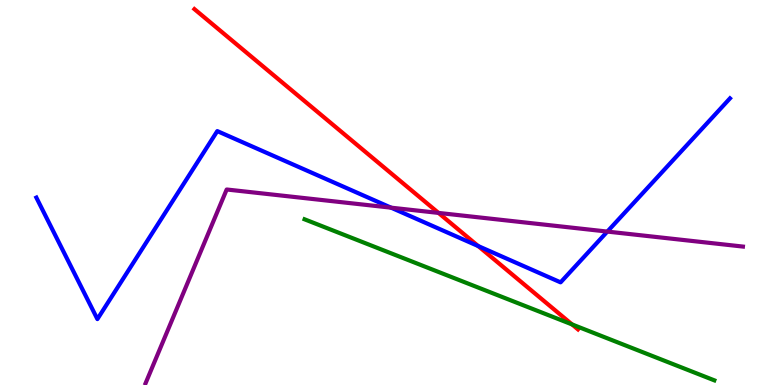[{'lines': ['blue', 'red'], 'intersections': [{'x': 6.17, 'y': 3.61}]}, {'lines': ['green', 'red'], 'intersections': [{'x': 7.38, 'y': 1.57}]}, {'lines': ['purple', 'red'], 'intersections': [{'x': 5.66, 'y': 4.47}]}, {'lines': ['blue', 'green'], 'intersections': []}, {'lines': ['blue', 'purple'], 'intersections': [{'x': 5.05, 'y': 4.61}, {'x': 7.84, 'y': 3.98}]}, {'lines': ['green', 'purple'], 'intersections': []}]